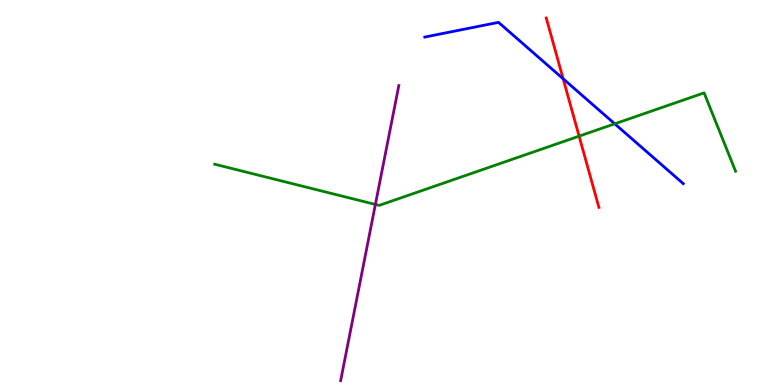[{'lines': ['blue', 'red'], 'intersections': [{'x': 7.27, 'y': 7.95}]}, {'lines': ['green', 'red'], 'intersections': [{'x': 7.47, 'y': 6.46}]}, {'lines': ['purple', 'red'], 'intersections': []}, {'lines': ['blue', 'green'], 'intersections': [{'x': 7.93, 'y': 6.78}]}, {'lines': ['blue', 'purple'], 'intersections': []}, {'lines': ['green', 'purple'], 'intersections': [{'x': 4.84, 'y': 4.69}]}]